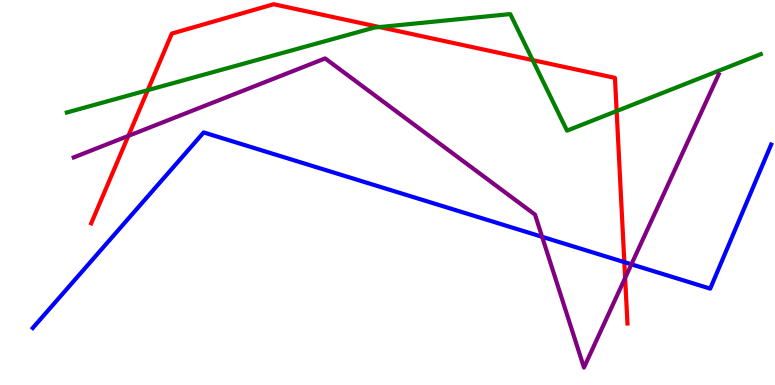[{'lines': ['blue', 'red'], 'intersections': [{'x': 8.06, 'y': 3.19}]}, {'lines': ['green', 'red'], 'intersections': [{'x': 1.91, 'y': 7.66}, {'x': 4.9, 'y': 9.3}, {'x': 6.87, 'y': 8.44}, {'x': 7.96, 'y': 7.12}]}, {'lines': ['purple', 'red'], 'intersections': [{'x': 1.66, 'y': 6.47}, {'x': 8.07, 'y': 2.78}]}, {'lines': ['blue', 'green'], 'intersections': []}, {'lines': ['blue', 'purple'], 'intersections': [{'x': 7.0, 'y': 3.85}, {'x': 8.15, 'y': 3.13}]}, {'lines': ['green', 'purple'], 'intersections': []}]